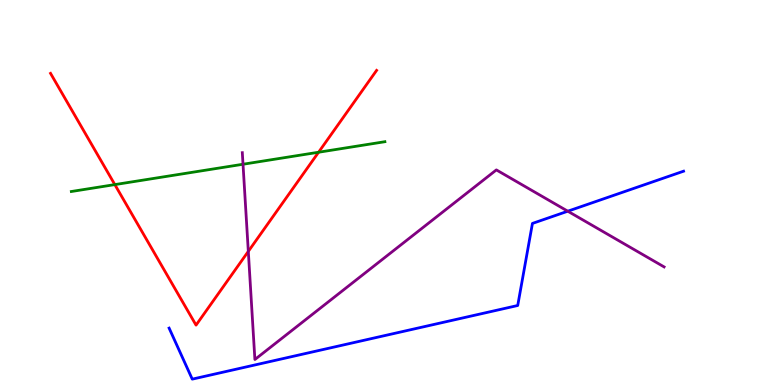[{'lines': ['blue', 'red'], 'intersections': []}, {'lines': ['green', 'red'], 'intersections': [{'x': 1.48, 'y': 5.21}, {'x': 4.11, 'y': 6.05}]}, {'lines': ['purple', 'red'], 'intersections': [{'x': 3.2, 'y': 3.47}]}, {'lines': ['blue', 'green'], 'intersections': []}, {'lines': ['blue', 'purple'], 'intersections': [{'x': 7.33, 'y': 4.51}]}, {'lines': ['green', 'purple'], 'intersections': [{'x': 3.14, 'y': 5.73}]}]